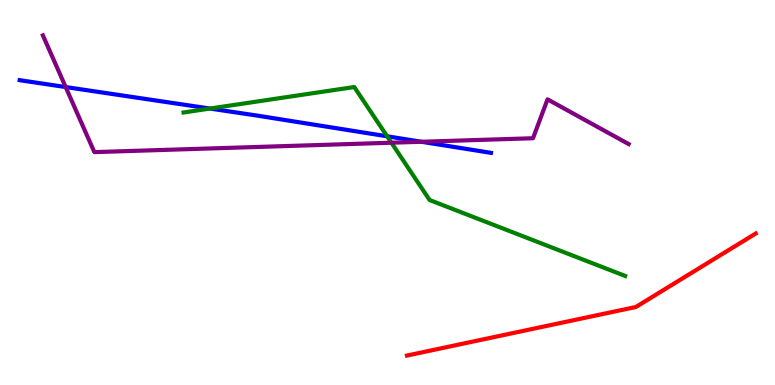[{'lines': ['blue', 'red'], 'intersections': []}, {'lines': ['green', 'red'], 'intersections': []}, {'lines': ['purple', 'red'], 'intersections': []}, {'lines': ['blue', 'green'], 'intersections': [{'x': 2.71, 'y': 7.18}, {'x': 5.0, 'y': 6.46}]}, {'lines': ['blue', 'purple'], 'intersections': [{'x': 0.847, 'y': 7.74}, {'x': 5.44, 'y': 6.32}]}, {'lines': ['green', 'purple'], 'intersections': [{'x': 5.05, 'y': 6.29}]}]